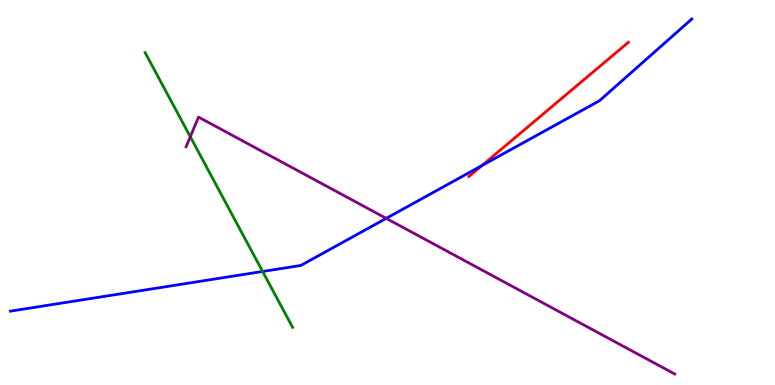[{'lines': ['blue', 'red'], 'intersections': [{'x': 6.22, 'y': 5.7}]}, {'lines': ['green', 'red'], 'intersections': []}, {'lines': ['purple', 'red'], 'intersections': []}, {'lines': ['blue', 'green'], 'intersections': [{'x': 3.39, 'y': 2.95}]}, {'lines': ['blue', 'purple'], 'intersections': [{'x': 4.98, 'y': 4.33}]}, {'lines': ['green', 'purple'], 'intersections': [{'x': 2.46, 'y': 6.45}]}]